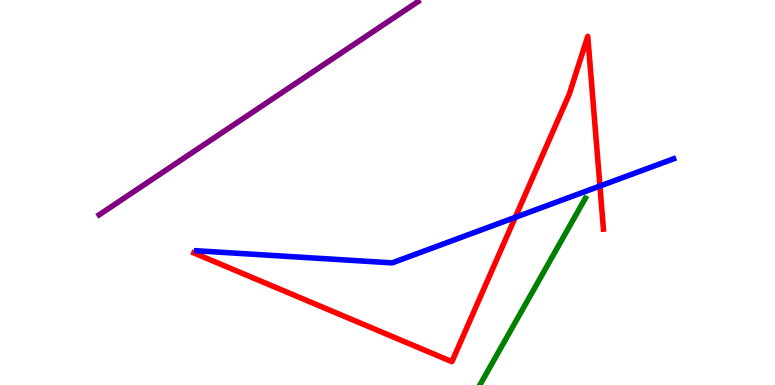[{'lines': ['blue', 'red'], 'intersections': [{'x': 6.65, 'y': 4.35}, {'x': 7.74, 'y': 5.17}]}, {'lines': ['green', 'red'], 'intersections': []}, {'lines': ['purple', 'red'], 'intersections': []}, {'lines': ['blue', 'green'], 'intersections': []}, {'lines': ['blue', 'purple'], 'intersections': []}, {'lines': ['green', 'purple'], 'intersections': []}]